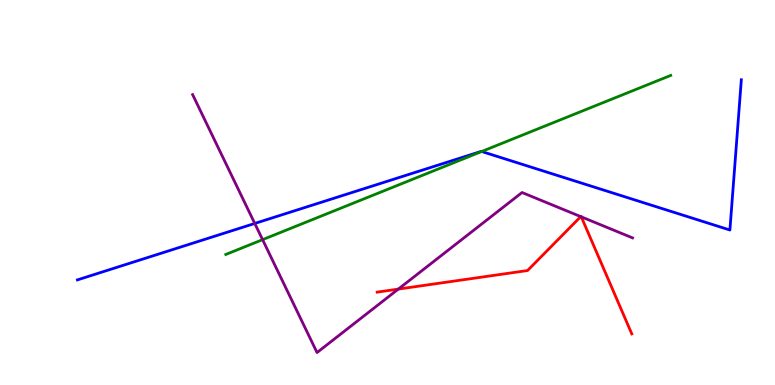[{'lines': ['blue', 'red'], 'intersections': []}, {'lines': ['green', 'red'], 'intersections': []}, {'lines': ['purple', 'red'], 'intersections': [{'x': 5.14, 'y': 2.49}, {'x': 7.49, 'y': 4.37}, {'x': 7.5, 'y': 4.37}]}, {'lines': ['blue', 'green'], 'intersections': [{'x': 6.22, 'y': 6.07}]}, {'lines': ['blue', 'purple'], 'intersections': [{'x': 3.29, 'y': 4.2}]}, {'lines': ['green', 'purple'], 'intersections': [{'x': 3.39, 'y': 3.77}]}]